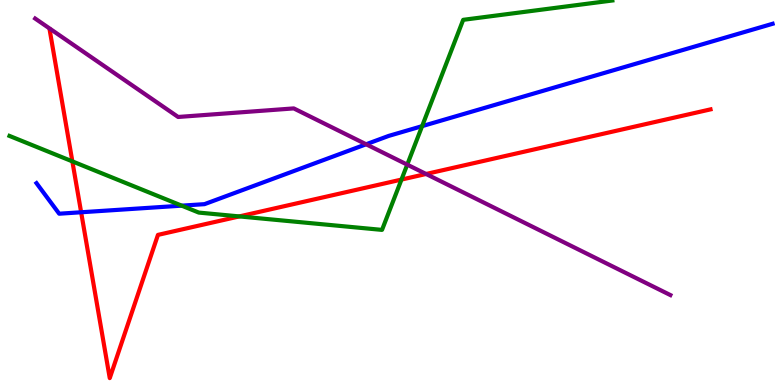[{'lines': ['blue', 'red'], 'intersections': [{'x': 1.05, 'y': 4.49}]}, {'lines': ['green', 'red'], 'intersections': [{'x': 0.934, 'y': 5.81}, {'x': 3.09, 'y': 4.38}, {'x': 5.18, 'y': 5.34}]}, {'lines': ['purple', 'red'], 'intersections': [{'x': 5.5, 'y': 5.48}]}, {'lines': ['blue', 'green'], 'intersections': [{'x': 2.34, 'y': 4.66}, {'x': 5.45, 'y': 6.72}]}, {'lines': ['blue', 'purple'], 'intersections': [{'x': 4.72, 'y': 6.25}]}, {'lines': ['green', 'purple'], 'intersections': [{'x': 5.25, 'y': 5.72}]}]